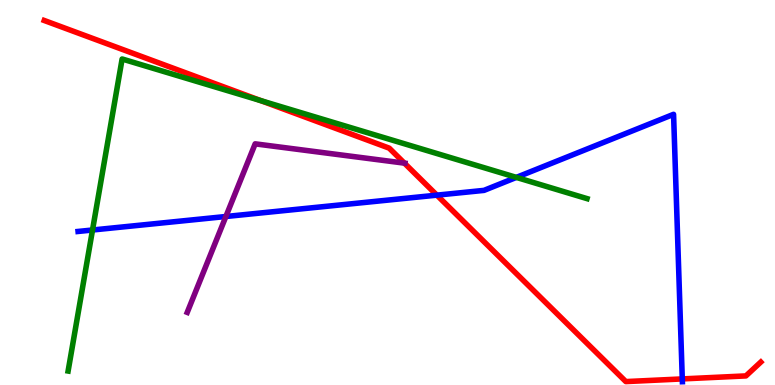[{'lines': ['blue', 'red'], 'intersections': [{'x': 5.64, 'y': 4.93}, {'x': 8.8, 'y': 0.158}]}, {'lines': ['green', 'red'], 'intersections': [{'x': 3.37, 'y': 7.39}]}, {'lines': ['purple', 'red'], 'intersections': [{'x': 5.22, 'y': 5.76}]}, {'lines': ['blue', 'green'], 'intersections': [{'x': 1.19, 'y': 4.03}, {'x': 6.66, 'y': 5.39}]}, {'lines': ['blue', 'purple'], 'intersections': [{'x': 2.91, 'y': 4.38}]}, {'lines': ['green', 'purple'], 'intersections': []}]